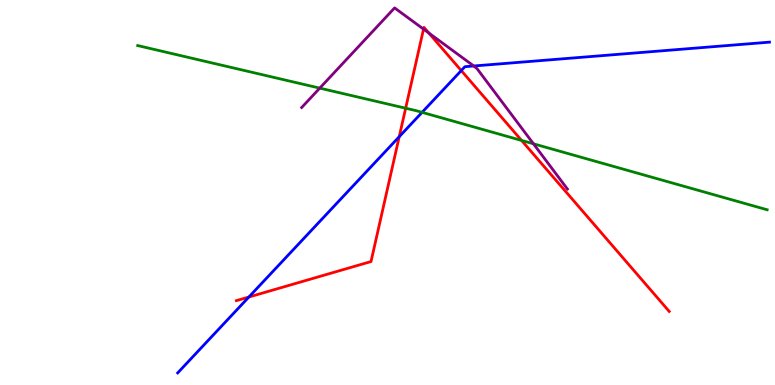[{'lines': ['blue', 'red'], 'intersections': [{'x': 3.21, 'y': 2.29}, {'x': 5.15, 'y': 6.45}, {'x': 5.95, 'y': 8.17}]}, {'lines': ['green', 'red'], 'intersections': [{'x': 5.23, 'y': 7.19}, {'x': 6.73, 'y': 6.35}]}, {'lines': ['purple', 'red'], 'intersections': [{'x': 5.46, 'y': 9.24}, {'x': 5.53, 'y': 9.14}]}, {'lines': ['blue', 'green'], 'intersections': [{'x': 5.45, 'y': 7.08}]}, {'lines': ['blue', 'purple'], 'intersections': [{'x': 6.11, 'y': 8.29}]}, {'lines': ['green', 'purple'], 'intersections': [{'x': 4.13, 'y': 7.71}, {'x': 6.88, 'y': 6.27}]}]